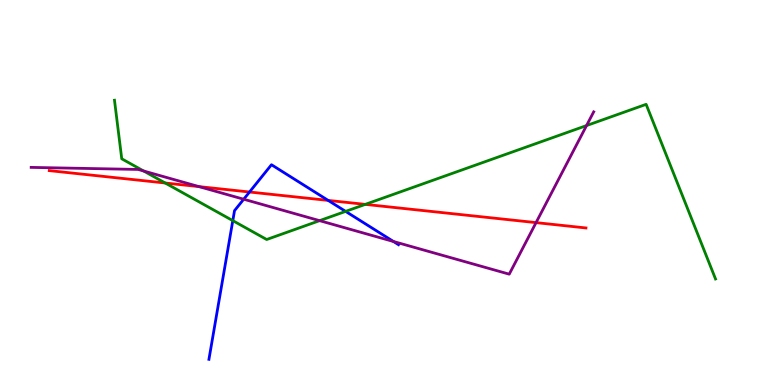[{'lines': ['blue', 'red'], 'intersections': [{'x': 3.22, 'y': 5.01}, {'x': 4.23, 'y': 4.79}]}, {'lines': ['green', 'red'], 'intersections': [{'x': 2.13, 'y': 5.25}, {'x': 4.71, 'y': 4.69}]}, {'lines': ['purple', 'red'], 'intersections': [{'x': 2.57, 'y': 5.15}, {'x': 6.92, 'y': 4.22}]}, {'lines': ['blue', 'green'], 'intersections': [{'x': 3.0, 'y': 4.27}, {'x': 4.46, 'y': 4.51}]}, {'lines': ['blue', 'purple'], 'intersections': [{'x': 3.14, 'y': 4.83}, {'x': 5.08, 'y': 3.73}]}, {'lines': ['green', 'purple'], 'intersections': [{'x': 1.85, 'y': 5.56}, {'x': 4.12, 'y': 4.27}, {'x': 7.57, 'y': 6.74}]}]